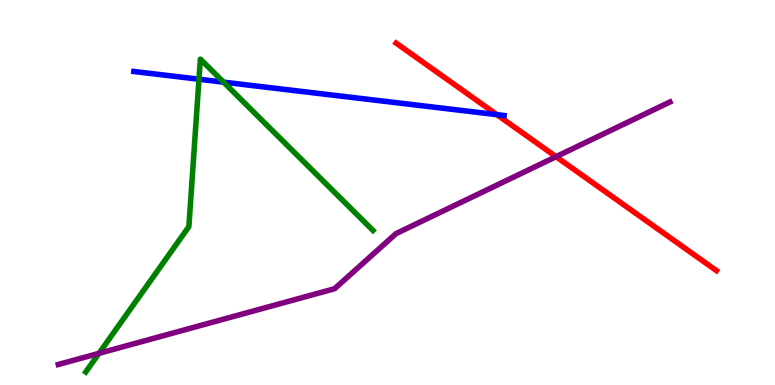[{'lines': ['blue', 'red'], 'intersections': [{'x': 6.41, 'y': 7.02}]}, {'lines': ['green', 'red'], 'intersections': []}, {'lines': ['purple', 'red'], 'intersections': [{'x': 7.17, 'y': 5.93}]}, {'lines': ['blue', 'green'], 'intersections': [{'x': 2.57, 'y': 7.94}, {'x': 2.88, 'y': 7.87}]}, {'lines': ['blue', 'purple'], 'intersections': []}, {'lines': ['green', 'purple'], 'intersections': [{'x': 1.28, 'y': 0.822}]}]